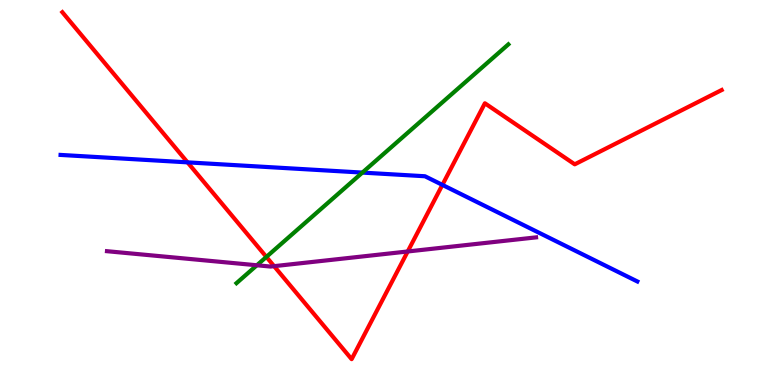[{'lines': ['blue', 'red'], 'intersections': [{'x': 2.42, 'y': 5.78}, {'x': 5.71, 'y': 5.2}]}, {'lines': ['green', 'red'], 'intersections': [{'x': 3.44, 'y': 3.33}]}, {'lines': ['purple', 'red'], 'intersections': [{'x': 3.54, 'y': 3.09}, {'x': 5.26, 'y': 3.47}]}, {'lines': ['blue', 'green'], 'intersections': [{'x': 4.68, 'y': 5.52}]}, {'lines': ['blue', 'purple'], 'intersections': []}, {'lines': ['green', 'purple'], 'intersections': [{'x': 3.31, 'y': 3.11}]}]